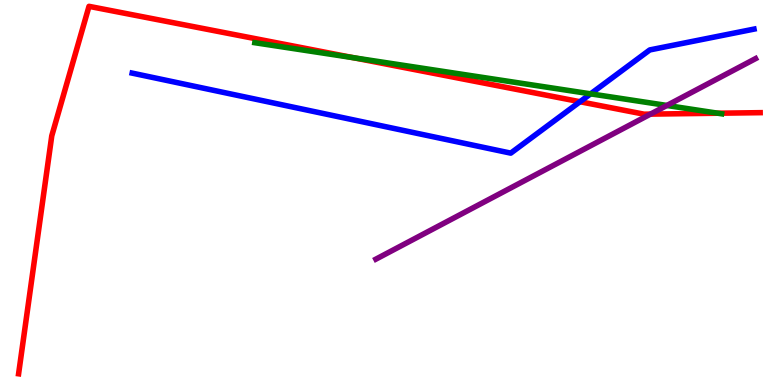[{'lines': ['blue', 'red'], 'intersections': [{'x': 7.48, 'y': 7.36}]}, {'lines': ['green', 'red'], 'intersections': [{'x': 4.56, 'y': 8.5}, {'x': 9.26, 'y': 7.06}]}, {'lines': ['purple', 'red'], 'intersections': [{'x': 8.39, 'y': 7.04}]}, {'lines': ['blue', 'green'], 'intersections': [{'x': 7.62, 'y': 7.56}]}, {'lines': ['blue', 'purple'], 'intersections': []}, {'lines': ['green', 'purple'], 'intersections': [{'x': 8.6, 'y': 7.26}]}]